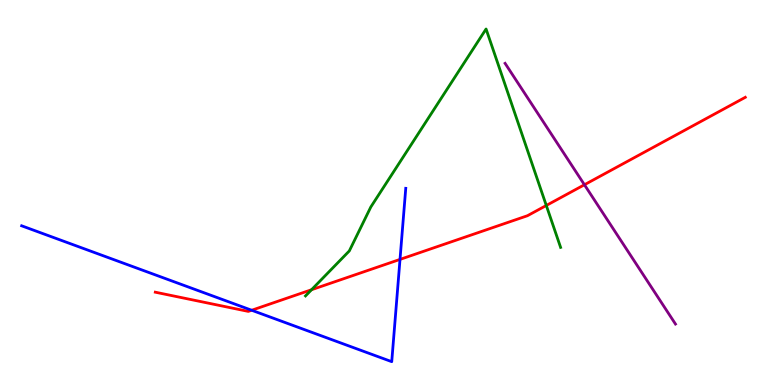[{'lines': ['blue', 'red'], 'intersections': [{'x': 3.25, 'y': 1.94}, {'x': 5.16, 'y': 3.26}]}, {'lines': ['green', 'red'], 'intersections': [{'x': 4.02, 'y': 2.47}, {'x': 7.05, 'y': 4.66}]}, {'lines': ['purple', 'red'], 'intersections': [{'x': 7.54, 'y': 5.2}]}, {'lines': ['blue', 'green'], 'intersections': []}, {'lines': ['blue', 'purple'], 'intersections': []}, {'lines': ['green', 'purple'], 'intersections': []}]